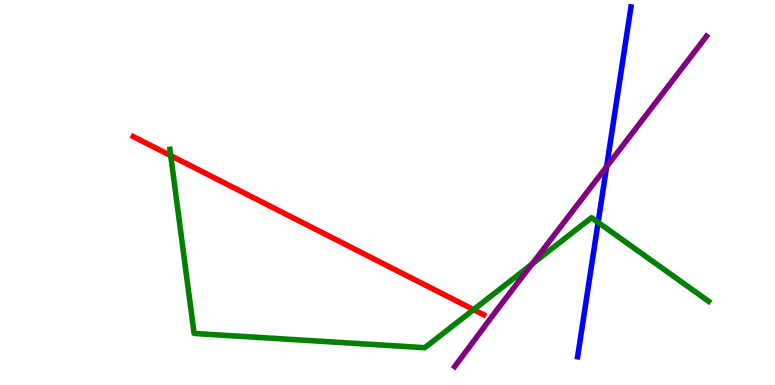[{'lines': ['blue', 'red'], 'intersections': []}, {'lines': ['green', 'red'], 'intersections': [{'x': 2.2, 'y': 5.96}, {'x': 6.11, 'y': 1.96}]}, {'lines': ['purple', 'red'], 'intersections': []}, {'lines': ['blue', 'green'], 'intersections': [{'x': 7.72, 'y': 4.22}]}, {'lines': ['blue', 'purple'], 'intersections': [{'x': 7.83, 'y': 5.67}]}, {'lines': ['green', 'purple'], 'intersections': [{'x': 6.86, 'y': 3.14}]}]